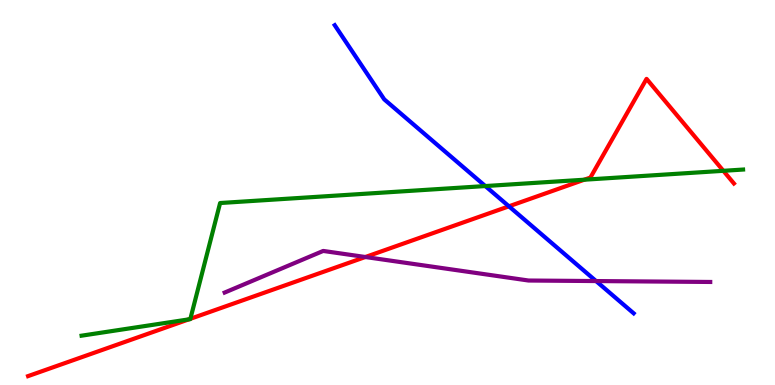[{'lines': ['blue', 'red'], 'intersections': [{'x': 6.57, 'y': 4.64}]}, {'lines': ['green', 'red'], 'intersections': [{'x': 2.44, 'y': 1.7}, {'x': 2.46, 'y': 1.72}, {'x': 7.54, 'y': 5.33}, {'x': 9.33, 'y': 5.56}]}, {'lines': ['purple', 'red'], 'intersections': [{'x': 4.71, 'y': 3.32}]}, {'lines': ['blue', 'green'], 'intersections': [{'x': 6.26, 'y': 5.17}]}, {'lines': ['blue', 'purple'], 'intersections': [{'x': 7.69, 'y': 2.7}]}, {'lines': ['green', 'purple'], 'intersections': []}]